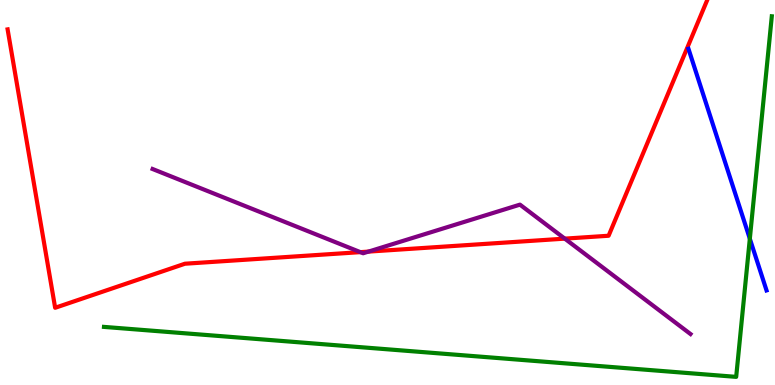[{'lines': ['blue', 'red'], 'intersections': []}, {'lines': ['green', 'red'], 'intersections': []}, {'lines': ['purple', 'red'], 'intersections': [{'x': 4.65, 'y': 3.45}, {'x': 4.75, 'y': 3.46}, {'x': 7.29, 'y': 3.8}]}, {'lines': ['blue', 'green'], 'intersections': [{'x': 9.68, 'y': 3.8}]}, {'lines': ['blue', 'purple'], 'intersections': []}, {'lines': ['green', 'purple'], 'intersections': []}]